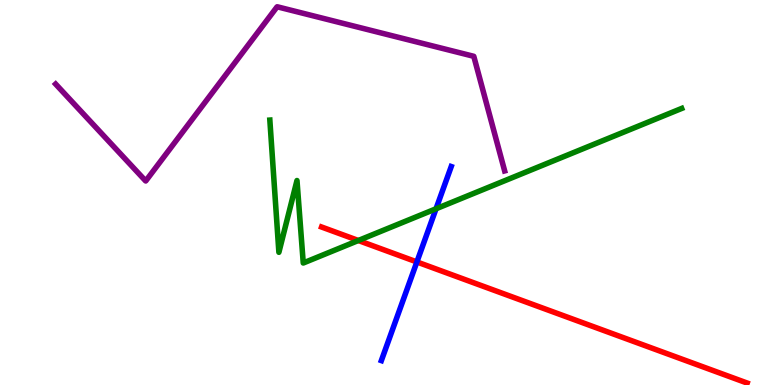[{'lines': ['blue', 'red'], 'intersections': [{'x': 5.38, 'y': 3.2}]}, {'lines': ['green', 'red'], 'intersections': [{'x': 4.62, 'y': 3.75}]}, {'lines': ['purple', 'red'], 'intersections': []}, {'lines': ['blue', 'green'], 'intersections': [{'x': 5.63, 'y': 4.58}]}, {'lines': ['blue', 'purple'], 'intersections': []}, {'lines': ['green', 'purple'], 'intersections': []}]